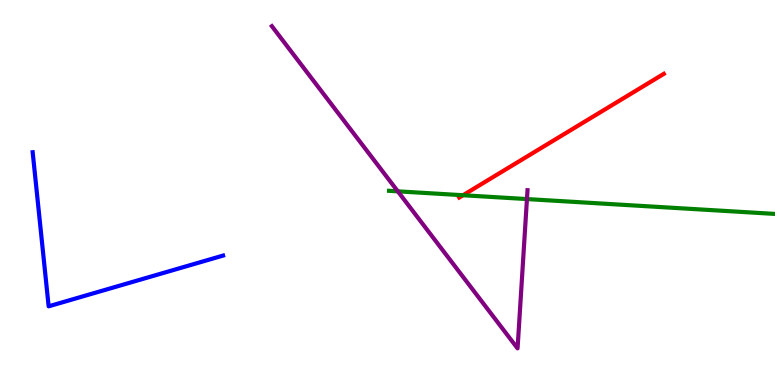[{'lines': ['blue', 'red'], 'intersections': []}, {'lines': ['green', 'red'], 'intersections': [{'x': 5.97, 'y': 4.93}]}, {'lines': ['purple', 'red'], 'intersections': []}, {'lines': ['blue', 'green'], 'intersections': []}, {'lines': ['blue', 'purple'], 'intersections': []}, {'lines': ['green', 'purple'], 'intersections': [{'x': 5.13, 'y': 5.03}, {'x': 6.8, 'y': 4.83}]}]